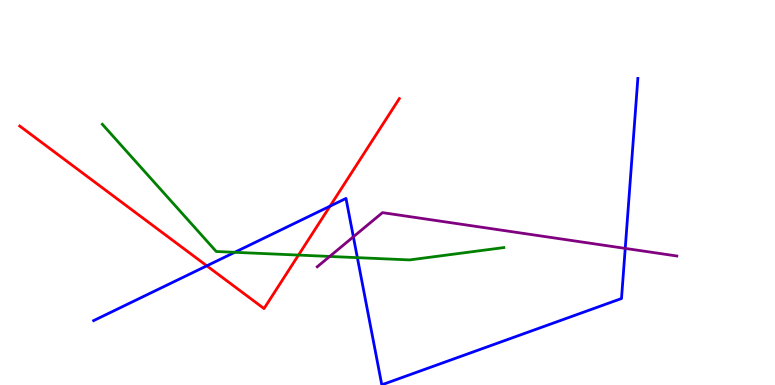[{'lines': ['blue', 'red'], 'intersections': [{'x': 2.67, 'y': 3.1}, {'x': 4.26, 'y': 4.65}]}, {'lines': ['green', 'red'], 'intersections': [{'x': 3.85, 'y': 3.37}]}, {'lines': ['purple', 'red'], 'intersections': []}, {'lines': ['blue', 'green'], 'intersections': [{'x': 3.03, 'y': 3.45}, {'x': 4.61, 'y': 3.31}]}, {'lines': ['blue', 'purple'], 'intersections': [{'x': 4.56, 'y': 3.85}, {'x': 8.07, 'y': 3.55}]}, {'lines': ['green', 'purple'], 'intersections': [{'x': 4.25, 'y': 3.34}]}]